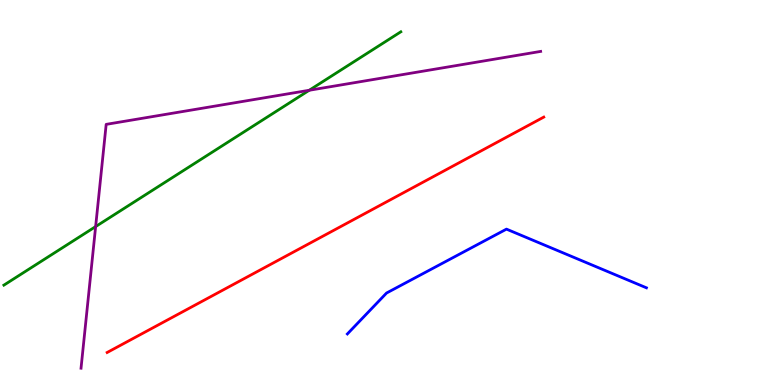[{'lines': ['blue', 'red'], 'intersections': []}, {'lines': ['green', 'red'], 'intersections': []}, {'lines': ['purple', 'red'], 'intersections': []}, {'lines': ['blue', 'green'], 'intersections': []}, {'lines': ['blue', 'purple'], 'intersections': []}, {'lines': ['green', 'purple'], 'intersections': [{'x': 1.23, 'y': 4.11}, {'x': 3.99, 'y': 7.66}]}]